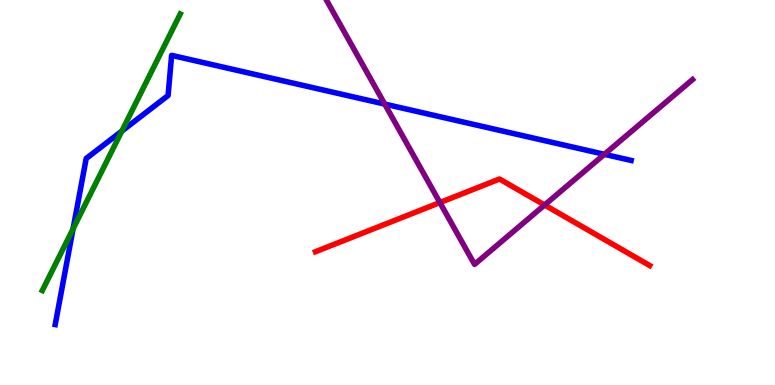[{'lines': ['blue', 'red'], 'intersections': []}, {'lines': ['green', 'red'], 'intersections': []}, {'lines': ['purple', 'red'], 'intersections': [{'x': 5.68, 'y': 4.74}, {'x': 7.03, 'y': 4.68}]}, {'lines': ['blue', 'green'], 'intersections': [{'x': 0.943, 'y': 4.06}, {'x': 1.57, 'y': 6.6}]}, {'lines': ['blue', 'purple'], 'intersections': [{'x': 4.96, 'y': 7.3}, {'x': 7.8, 'y': 5.99}]}, {'lines': ['green', 'purple'], 'intersections': []}]